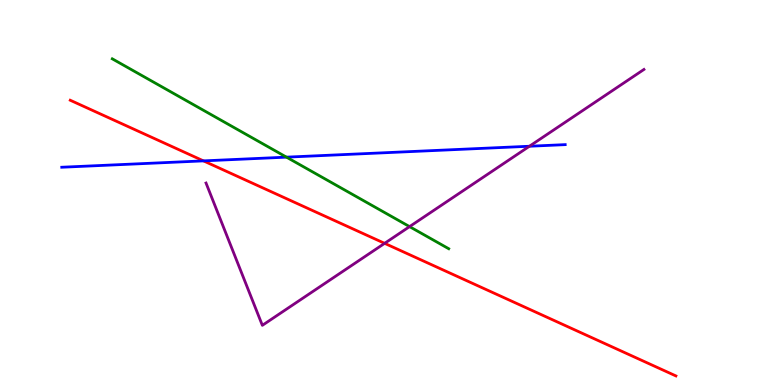[{'lines': ['blue', 'red'], 'intersections': [{'x': 2.63, 'y': 5.82}]}, {'lines': ['green', 'red'], 'intersections': []}, {'lines': ['purple', 'red'], 'intersections': [{'x': 4.96, 'y': 3.68}]}, {'lines': ['blue', 'green'], 'intersections': [{'x': 3.7, 'y': 5.92}]}, {'lines': ['blue', 'purple'], 'intersections': [{'x': 6.83, 'y': 6.2}]}, {'lines': ['green', 'purple'], 'intersections': [{'x': 5.28, 'y': 4.11}]}]